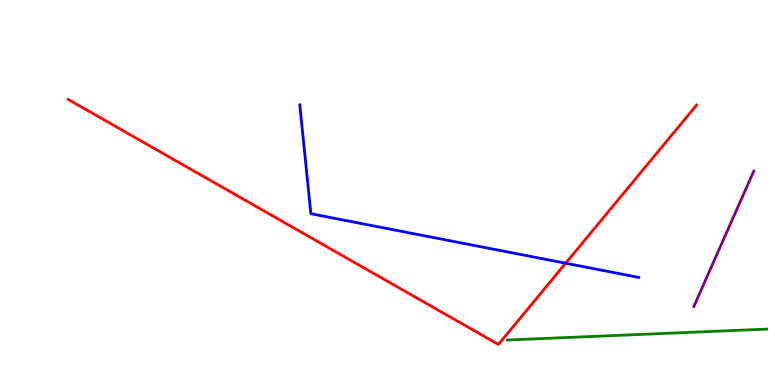[{'lines': ['blue', 'red'], 'intersections': [{'x': 7.3, 'y': 3.16}]}, {'lines': ['green', 'red'], 'intersections': []}, {'lines': ['purple', 'red'], 'intersections': []}, {'lines': ['blue', 'green'], 'intersections': []}, {'lines': ['blue', 'purple'], 'intersections': []}, {'lines': ['green', 'purple'], 'intersections': []}]